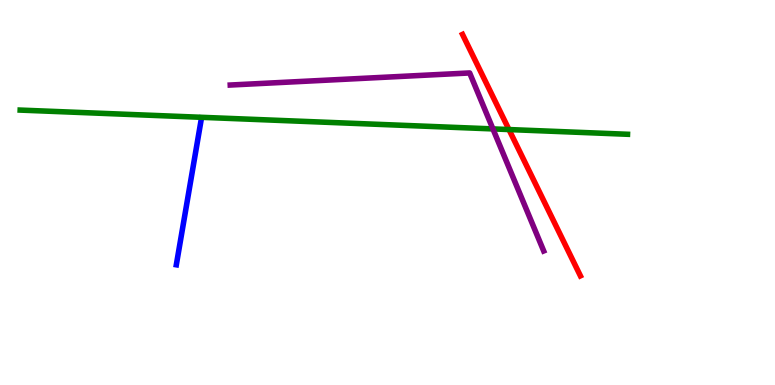[{'lines': ['blue', 'red'], 'intersections': []}, {'lines': ['green', 'red'], 'intersections': [{'x': 6.57, 'y': 6.64}]}, {'lines': ['purple', 'red'], 'intersections': []}, {'lines': ['blue', 'green'], 'intersections': []}, {'lines': ['blue', 'purple'], 'intersections': []}, {'lines': ['green', 'purple'], 'intersections': [{'x': 6.36, 'y': 6.65}]}]